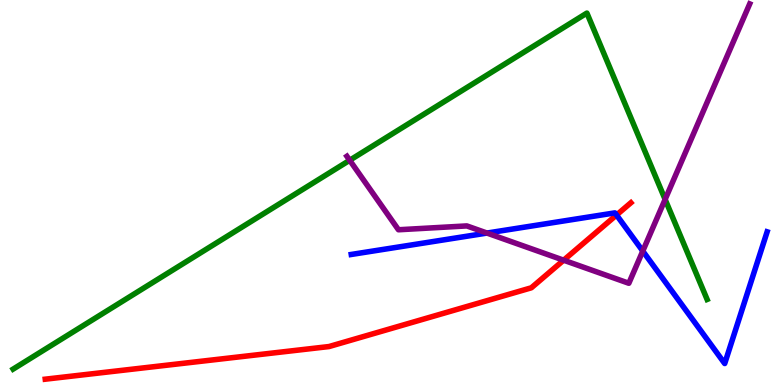[{'lines': ['blue', 'red'], 'intersections': [{'x': 7.96, 'y': 4.42}]}, {'lines': ['green', 'red'], 'intersections': []}, {'lines': ['purple', 'red'], 'intersections': [{'x': 7.27, 'y': 3.24}]}, {'lines': ['blue', 'green'], 'intersections': []}, {'lines': ['blue', 'purple'], 'intersections': [{'x': 6.28, 'y': 3.95}, {'x': 8.29, 'y': 3.48}]}, {'lines': ['green', 'purple'], 'intersections': [{'x': 4.51, 'y': 5.84}, {'x': 8.58, 'y': 4.82}]}]